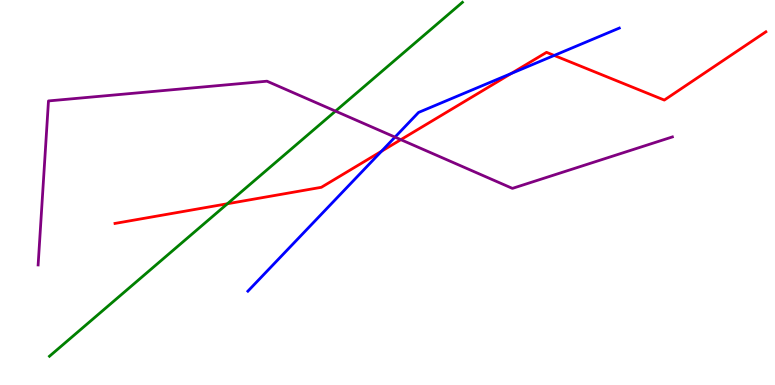[{'lines': ['blue', 'red'], 'intersections': [{'x': 4.92, 'y': 6.07}, {'x': 6.6, 'y': 8.09}, {'x': 7.15, 'y': 8.56}]}, {'lines': ['green', 'red'], 'intersections': [{'x': 2.93, 'y': 4.71}]}, {'lines': ['purple', 'red'], 'intersections': [{'x': 5.17, 'y': 6.37}]}, {'lines': ['blue', 'green'], 'intersections': []}, {'lines': ['blue', 'purple'], 'intersections': [{'x': 5.1, 'y': 6.44}]}, {'lines': ['green', 'purple'], 'intersections': [{'x': 4.33, 'y': 7.11}]}]